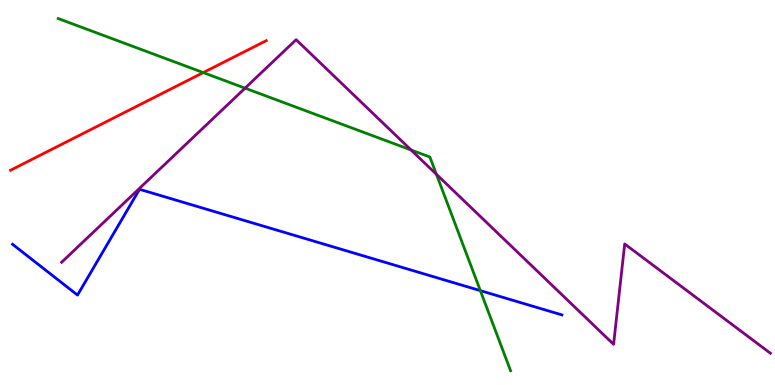[{'lines': ['blue', 'red'], 'intersections': []}, {'lines': ['green', 'red'], 'intersections': [{'x': 2.62, 'y': 8.11}]}, {'lines': ['purple', 'red'], 'intersections': []}, {'lines': ['blue', 'green'], 'intersections': [{'x': 6.2, 'y': 2.45}]}, {'lines': ['blue', 'purple'], 'intersections': []}, {'lines': ['green', 'purple'], 'intersections': [{'x': 3.16, 'y': 7.71}, {'x': 5.3, 'y': 6.1}, {'x': 5.63, 'y': 5.47}]}]